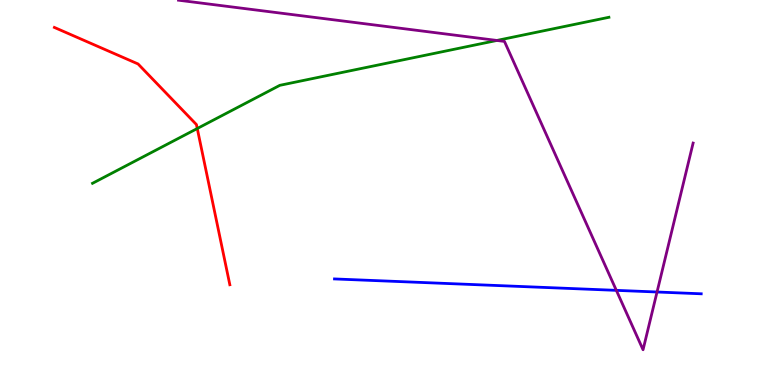[{'lines': ['blue', 'red'], 'intersections': []}, {'lines': ['green', 'red'], 'intersections': [{'x': 2.55, 'y': 6.66}]}, {'lines': ['purple', 'red'], 'intersections': []}, {'lines': ['blue', 'green'], 'intersections': []}, {'lines': ['blue', 'purple'], 'intersections': [{'x': 7.95, 'y': 2.46}, {'x': 8.48, 'y': 2.42}]}, {'lines': ['green', 'purple'], 'intersections': [{'x': 6.41, 'y': 8.95}]}]